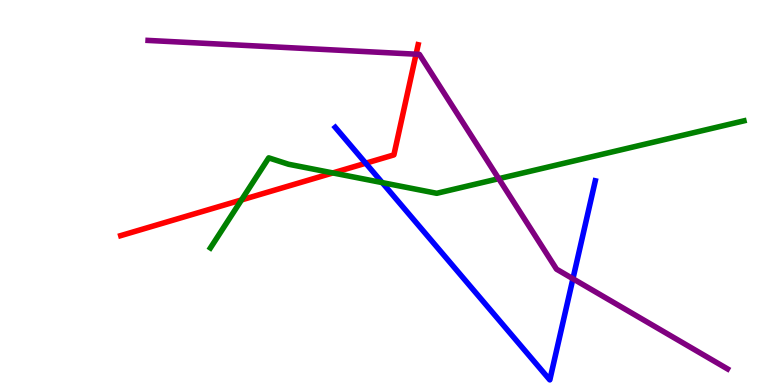[{'lines': ['blue', 'red'], 'intersections': [{'x': 4.72, 'y': 5.76}]}, {'lines': ['green', 'red'], 'intersections': [{'x': 3.12, 'y': 4.81}, {'x': 4.29, 'y': 5.51}]}, {'lines': ['purple', 'red'], 'intersections': [{'x': 5.37, 'y': 8.59}]}, {'lines': ['blue', 'green'], 'intersections': [{'x': 4.93, 'y': 5.26}]}, {'lines': ['blue', 'purple'], 'intersections': [{'x': 7.39, 'y': 2.76}]}, {'lines': ['green', 'purple'], 'intersections': [{'x': 6.44, 'y': 5.36}]}]